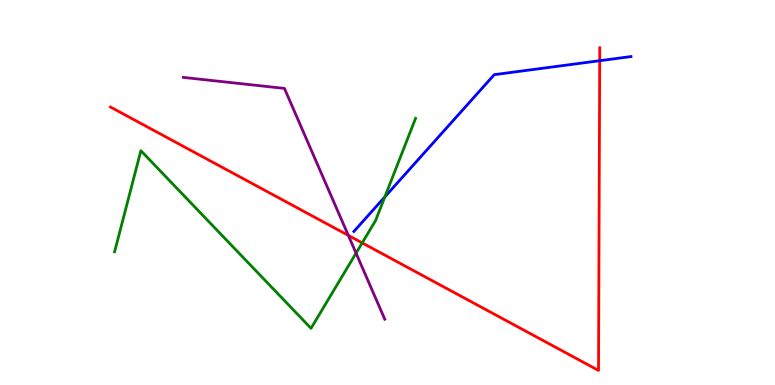[{'lines': ['blue', 'red'], 'intersections': [{'x': 7.74, 'y': 8.42}]}, {'lines': ['green', 'red'], 'intersections': [{'x': 4.67, 'y': 3.69}]}, {'lines': ['purple', 'red'], 'intersections': [{'x': 4.49, 'y': 3.89}]}, {'lines': ['blue', 'green'], 'intersections': [{'x': 4.97, 'y': 4.89}]}, {'lines': ['blue', 'purple'], 'intersections': []}, {'lines': ['green', 'purple'], 'intersections': [{'x': 4.59, 'y': 3.42}]}]